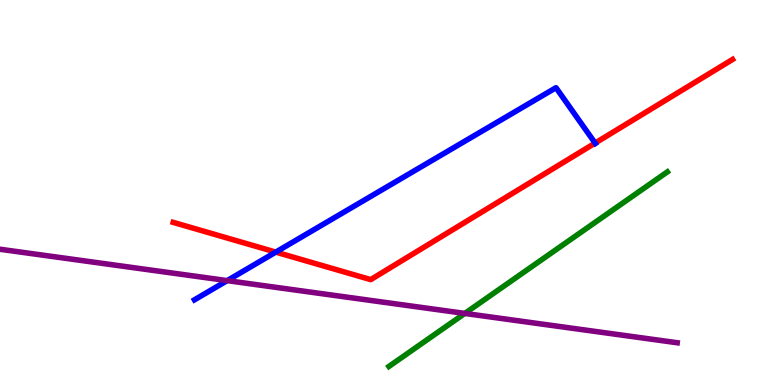[{'lines': ['blue', 'red'], 'intersections': [{'x': 3.56, 'y': 3.45}, {'x': 7.68, 'y': 6.28}]}, {'lines': ['green', 'red'], 'intersections': []}, {'lines': ['purple', 'red'], 'intersections': []}, {'lines': ['blue', 'green'], 'intersections': []}, {'lines': ['blue', 'purple'], 'intersections': [{'x': 2.93, 'y': 2.71}]}, {'lines': ['green', 'purple'], 'intersections': [{'x': 6.0, 'y': 1.86}]}]